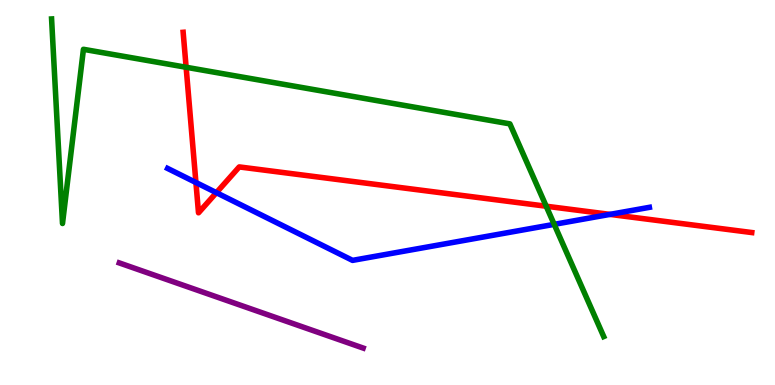[{'lines': ['blue', 'red'], 'intersections': [{'x': 2.53, 'y': 5.26}, {'x': 2.79, 'y': 5.0}, {'x': 7.87, 'y': 4.43}]}, {'lines': ['green', 'red'], 'intersections': [{'x': 2.4, 'y': 8.25}, {'x': 7.05, 'y': 4.64}]}, {'lines': ['purple', 'red'], 'intersections': []}, {'lines': ['blue', 'green'], 'intersections': [{'x': 7.15, 'y': 4.17}]}, {'lines': ['blue', 'purple'], 'intersections': []}, {'lines': ['green', 'purple'], 'intersections': []}]